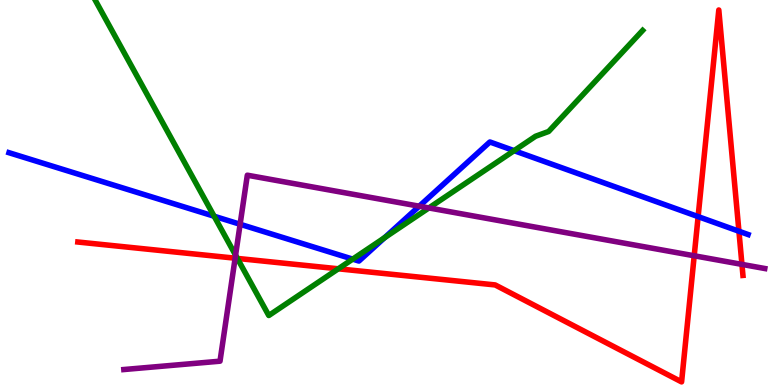[{'lines': ['blue', 'red'], 'intersections': [{'x': 9.01, 'y': 4.37}, {'x': 9.53, 'y': 3.99}]}, {'lines': ['green', 'red'], 'intersections': [{'x': 3.06, 'y': 3.29}, {'x': 4.37, 'y': 3.02}]}, {'lines': ['purple', 'red'], 'intersections': [{'x': 3.03, 'y': 3.29}, {'x': 8.96, 'y': 3.36}, {'x': 9.57, 'y': 3.13}]}, {'lines': ['blue', 'green'], 'intersections': [{'x': 2.76, 'y': 4.38}, {'x': 4.55, 'y': 3.27}, {'x': 4.96, 'y': 3.83}, {'x': 6.63, 'y': 6.09}]}, {'lines': ['blue', 'purple'], 'intersections': [{'x': 3.1, 'y': 4.17}, {'x': 5.41, 'y': 4.64}]}, {'lines': ['green', 'purple'], 'intersections': [{'x': 3.04, 'y': 3.37}, {'x': 5.53, 'y': 4.6}]}]